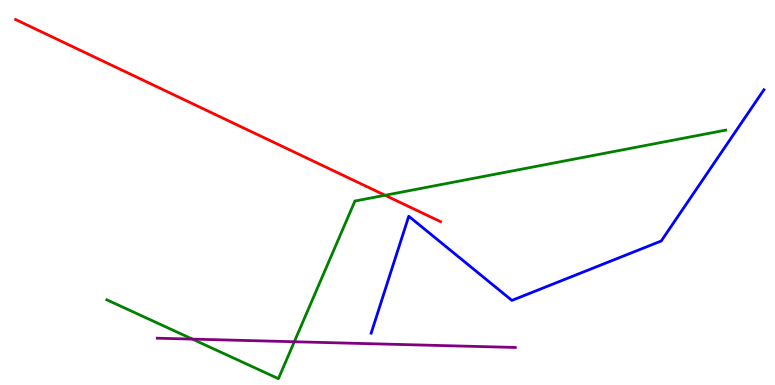[{'lines': ['blue', 'red'], 'intersections': []}, {'lines': ['green', 'red'], 'intersections': [{'x': 4.97, 'y': 4.93}]}, {'lines': ['purple', 'red'], 'intersections': []}, {'lines': ['blue', 'green'], 'intersections': []}, {'lines': ['blue', 'purple'], 'intersections': []}, {'lines': ['green', 'purple'], 'intersections': [{'x': 2.48, 'y': 1.19}, {'x': 3.8, 'y': 1.12}]}]